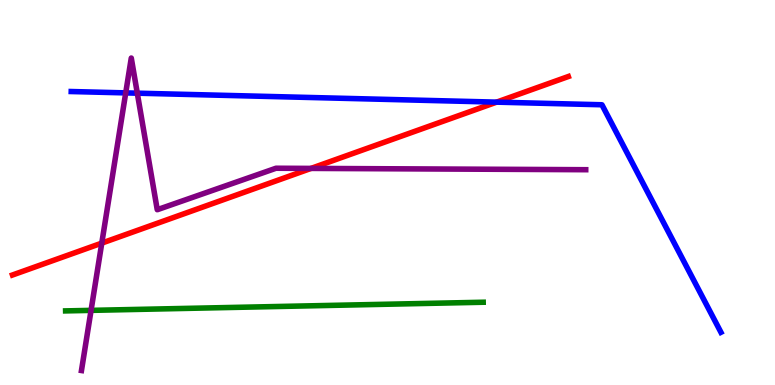[{'lines': ['blue', 'red'], 'intersections': [{'x': 6.41, 'y': 7.35}]}, {'lines': ['green', 'red'], 'intersections': []}, {'lines': ['purple', 'red'], 'intersections': [{'x': 1.31, 'y': 3.69}, {'x': 4.01, 'y': 5.63}]}, {'lines': ['blue', 'green'], 'intersections': []}, {'lines': ['blue', 'purple'], 'intersections': [{'x': 1.62, 'y': 7.59}, {'x': 1.77, 'y': 7.58}]}, {'lines': ['green', 'purple'], 'intersections': [{'x': 1.17, 'y': 1.94}]}]